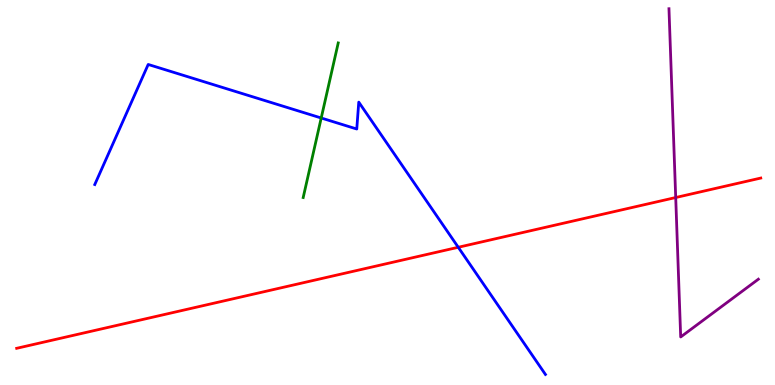[{'lines': ['blue', 'red'], 'intersections': [{'x': 5.91, 'y': 3.58}]}, {'lines': ['green', 'red'], 'intersections': []}, {'lines': ['purple', 'red'], 'intersections': [{'x': 8.72, 'y': 4.87}]}, {'lines': ['blue', 'green'], 'intersections': [{'x': 4.14, 'y': 6.94}]}, {'lines': ['blue', 'purple'], 'intersections': []}, {'lines': ['green', 'purple'], 'intersections': []}]